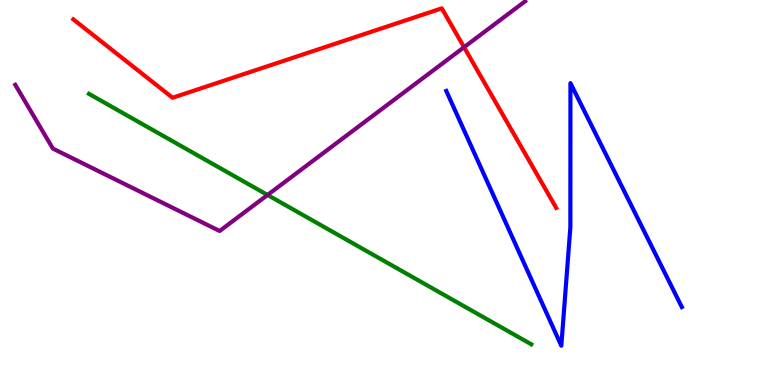[{'lines': ['blue', 'red'], 'intersections': []}, {'lines': ['green', 'red'], 'intersections': []}, {'lines': ['purple', 'red'], 'intersections': [{'x': 5.99, 'y': 8.77}]}, {'lines': ['blue', 'green'], 'intersections': []}, {'lines': ['blue', 'purple'], 'intersections': []}, {'lines': ['green', 'purple'], 'intersections': [{'x': 3.45, 'y': 4.94}]}]